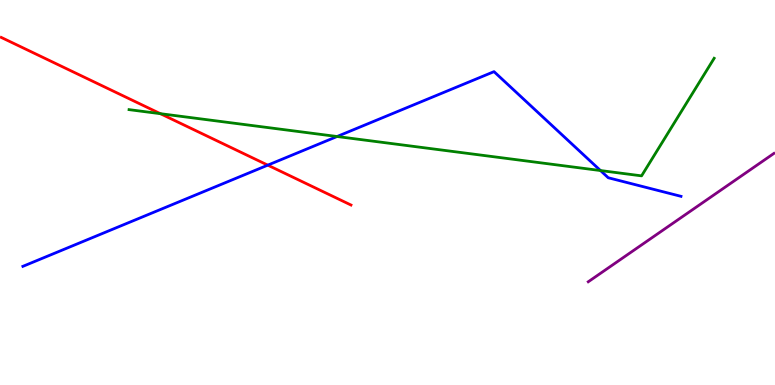[{'lines': ['blue', 'red'], 'intersections': [{'x': 3.46, 'y': 5.71}]}, {'lines': ['green', 'red'], 'intersections': [{'x': 2.07, 'y': 7.05}]}, {'lines': ['purple', 'red'], 'intersections': []}, {'lines': ['blue', 'green'], 'intersections': [{'x': 4.35, 'y': 6.45}, {'x': 7.75, 'y': 5.57}]}, {'lines': ['blue', 'purple'], 'intersections': []}, {'lines': ['green', 'purple'], 'intersections': []}]